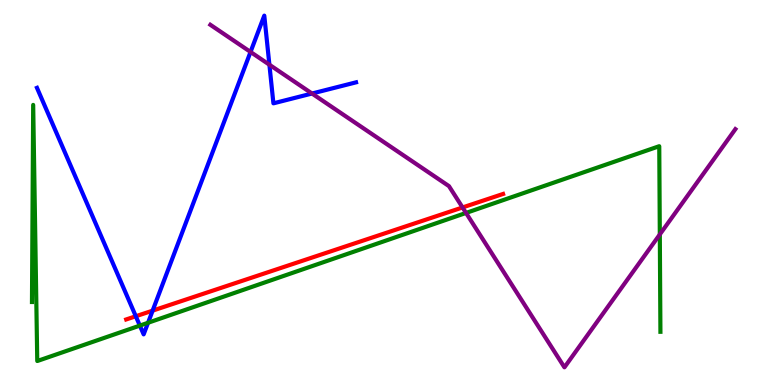[{'lines': ['blue', 'red'], 'intersections': [{'x': 1.75, 'y': 1.79}, {'x': 1.97, 'y': 1.93}]}, {'lines': ['green', 'red'], 'intersections': []}, {'lines': ['purple', 'red'], 'intersections': [{'x': 5.97, 'y': 4.61}]}, {'lines': ['blue', 'green'], 'intersections': [{'x': 1.8, 'y': 1.54}, {'x': 1.91, 'y': 1.62}]}, {'lines': ['blue', 'purple'], 'intersections': [{'x': 3.23, 'y': 8.65}, {'x': 3.48, 'y': 8.32}, {'x': 4.03, 'y': 7.57}]}, {'lines': ['green', 'purple'], 'intersections': [{'x': 6.01, 'y': 4.47}, {'x': 8.51, 'y': 3.91}]}]